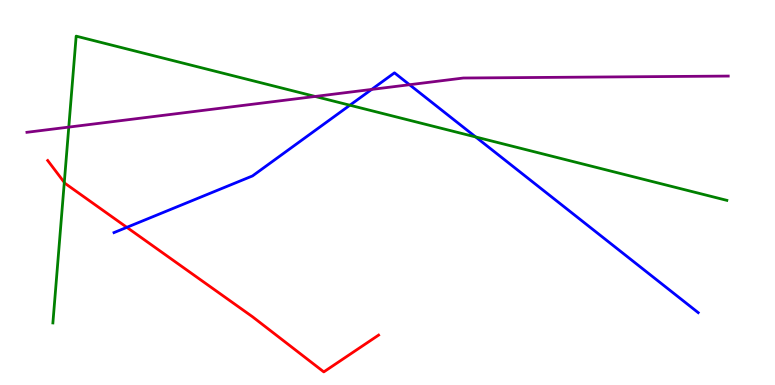[{'lines': ['blue', 'red'], 'intersections': [{'x': 1.64, 'y': 4.09}]}, {'lines': ['green', 'red'], 'intersections': [{'x': 0.83, 'y': 5.26}]}, {'lines': ['purple', 'red'], 'intersections': []}, {'lines': ['blue', 'green'], 'intersections': [{'x': 4.51, 'y': 7.27}, {'x': 6.14, 'y': 6.44}]}, {'lines': ['blue', 'purple'], 'intersections': [{'x': 4.8, 'y': 7.68}, {'x': 5.28, 'y': 7.8}]}, {'lines': ['green', 'purple'], 'intersections': [{'x': 0.888, 'y': 6.7}, {'x': 4.07, 'y': 7.49}]}]